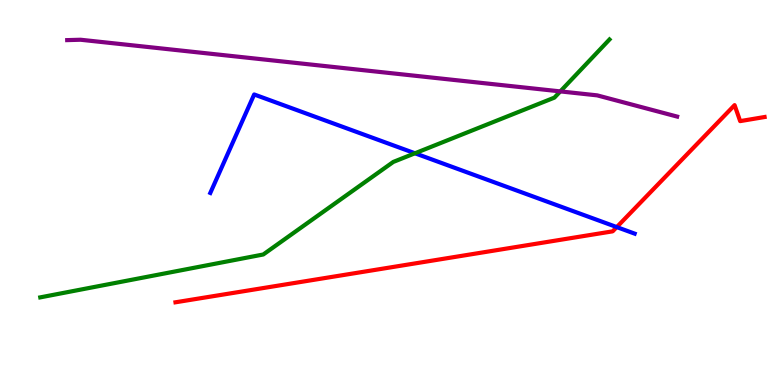[{'lines': ['blue', 'red'], 'intersections': [{'x': 7.96, 'y': 4.1}]}, {'lines': ['green', 'red'], 'intersections': []}, {'lines': ['purple', 'red'], 'intersections': []}, {'lines': ['blue', 'green'], 'intersections': [{'x': 5.35, 'y': 6.02}]}, {'lines': ['blue', 'purple'], 'intersections': []}, {'lines': ['green', 'purple'], 'intersections': [{'x': 7.23, 'y': 7.63}]}]